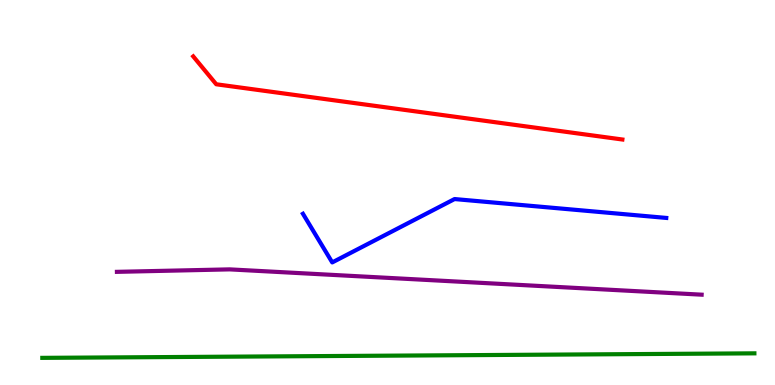[{'lines': ['blue', 'red'], 'intersections': []}, {'lines': ['green', 'red'], 'intersections': []}, {'lines': ['purple', 'red'], 'intersections': []}, {'lines': ['blue', 'green'], 'intersections': []}, {'lines': ['blue', 'purple'], 'intersections': []}, {'lines': ['green', 'purple'], 'intersections': []}]